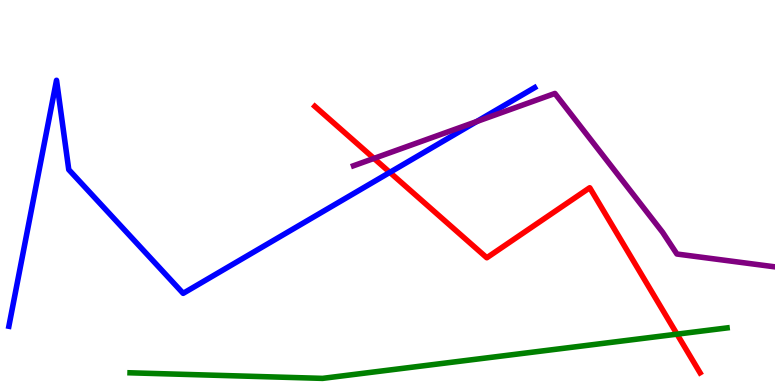[{'lines': ['blue', 'red'], 'intersections': [{'x': 5.03, 'y': 5.52}]}, {'lines': ['green', 'red'], 'intersections': [{'x': 8.74, 'y': 1.32}]}, {'lines': ['purple', 'red'], 'intersections': [{'x': 4.83, 'y': 5.89}]}, {'lines': ['blue', 'green'], 'intersections': []}, {'lines': ['blue', 'purple'], 'intersections': [{'x': 6.15, 'y': 6.84}]}, {'lines': ['green', 'purple'], 'intersections': []}]